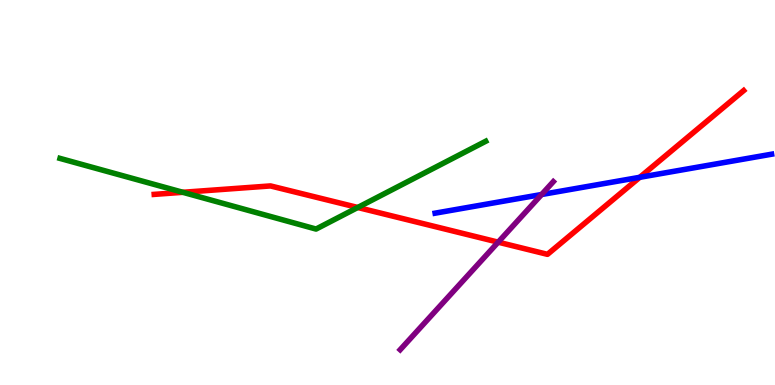[{'lines': ['blue', 'red'], 'intersections': [{'x': 8.25, 'y': 5.39}]}, {'lines': ['green', 'red'], 'intersections': [{'x': 2.36, 'y': 5.01}, {'x': 4.62, 'y': 4.61}]}, {'lines': ['purple', 'red'], 'intersections': [{'x': 6.43, 'y': 3.71}]}, {'lines': ['blue', 'green'], 'intersections': []}, {'lines': ['blue', 'purple'], 'intersections': [{'x': 6.99, 'y': 4.95}]}, {'lines': ['green', 'purple'], 'intersections': []}]